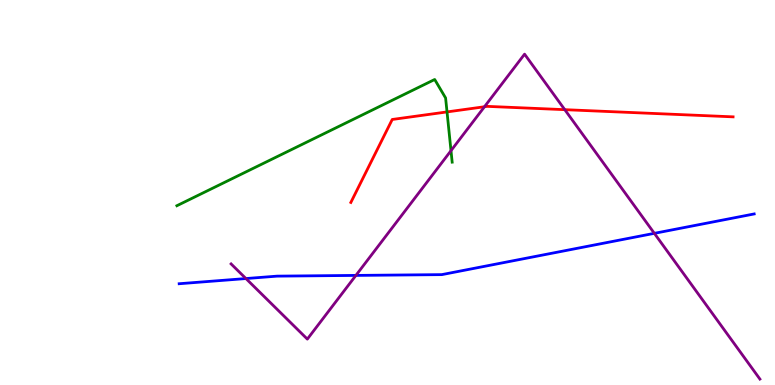[{'lines': ['blue', 'red'], 'intersections': []}, {'lines': ['green', 'red'], 'intersections': [{'x': 5.77, 'y': 7.09}]}, {'lines': ['purple', 'red'], 'intersections': [{'x': 6.25, 'y': 7.23}, {'x': 7.29, 'y': 7.15}]}, {'lines': ['blue', 'green'], 'intersections': []}, {'lines': ['blue', 'purple'], 'intersections': [{'x': 3.17, 'y': 2.76}, {'x': 4.59, 'y': 2.85}, {'x': 8.44, 'y': 3.94}]}, {'lines': ['green', 'purple'], 'intersections': [{'x': 5.82, 'y': 6.09}]}]